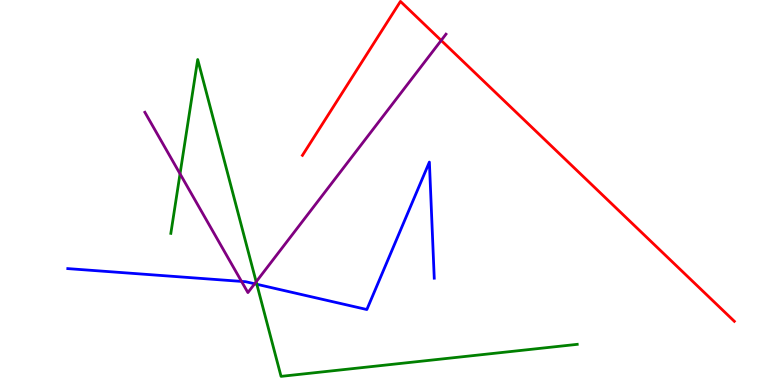[{'lines': ['blue', 'red'], 'intersections': []}, {'lines': ['green', 'red'], 'intersections': []}, {'lines': ['purple', 'red'], 'intersections': [{'x': 5.69, 'y': 8.95}]}, {'lines': ['blue', 'green'], 'intersections': [{'x': 3.31, 'y': 2.62}]}, {'lines': ['blue', 'purple'], 'intersections': [{'x': 3.12, 'y': 2.69}, {'x': 3.29, 'y': 2.63}]}, {'lines': ['green', 'purple'], 'intersections': [{'x': 2.32, 'y': 5.49}, {'x': 3.31, 'y': 2.68}]}]